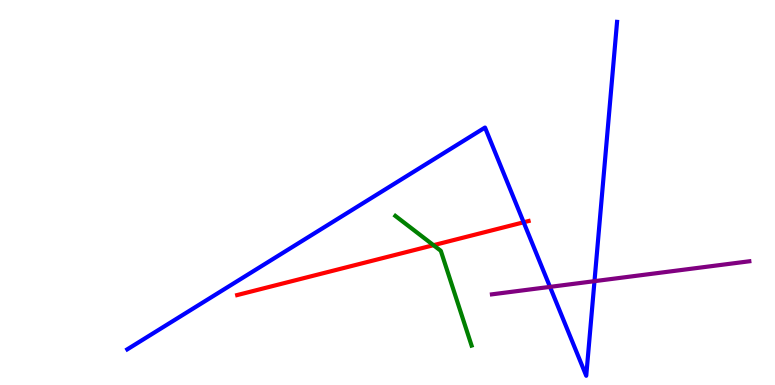[{'lines': ['blue', 'red'], 'intersections': [{'x': 6.76, 'y': 4.23}]}, {'lines': ['green', 'red'], 'intersections': [{'x': 5.59, 'y': 3.63}]}, {'lines': ['purple', 'red'], 'intersections': []}, {'lines': ['blue', 'green'], 'intersections': []}, {'lines': ['blue', 'purple'], 'intersections': [{'x': 7.1, 'y': 2.55}, {'x': 7.67, 'y': 2.7}]}, {'lines': ['green', 'purple'], 'intersections': []}]